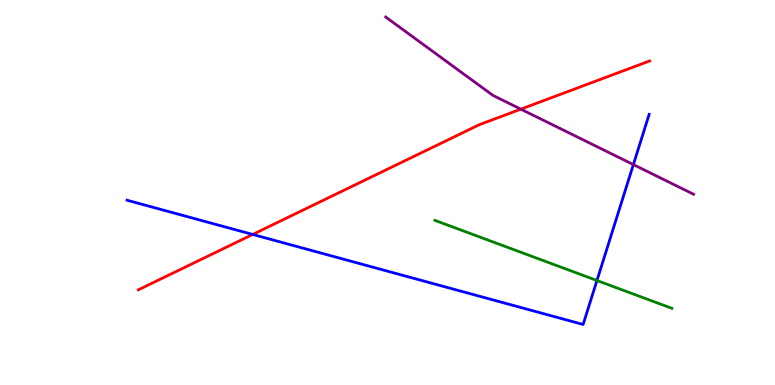[{'lines': ['blue', 'red'], 'intersections': [{'x': 3.26, 'y': 3.91}]}, {'lines': ['green', 'red'], 'intersections': []}, {'lines': ['purple', 'red'], 'intersections': [{'x': 6.72, 'y': 7.16}]}, {'lines': ['blue', 'green'], 'intersections': [{'x': 7.7, 'y': 2.71}]}, {'lines': ['blue', 'purple'], 'intersections': [{'x': 8.17, 'y': 5.73}]}, {'lines': ['green', 'purple'], 'intersections': []}]